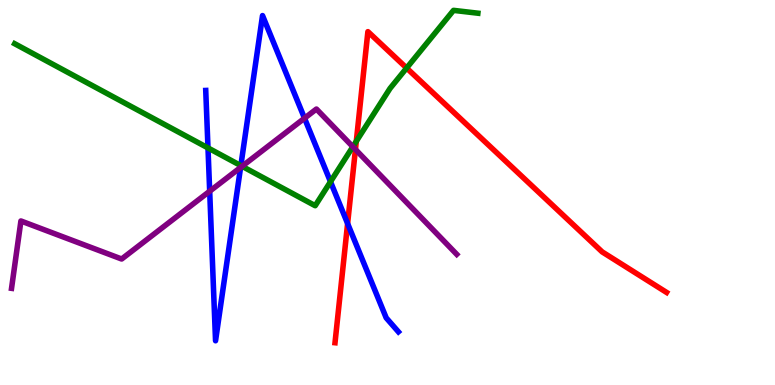[{'lines': ['blue', 'red'], 'intersections': [{'x': 4.49, 'y': 4.19}]}, {'lines': ['green', 'red'], 'intersections': [{'x': 4.6, 'y': 6.33}, {'x': 5.25, 'y': 8.23}]}, {'lines': ['purple', 'red'], 'intersections': [{'x': 4.59, 'y': 6.12}]}, {'lines': ['blue', 'green'], 'intersections': [{'x': 2.68, 'y': 6.16}, {'x': 3.11, 'y': 5.7}, {'x': 4.26, 'y': 5.28}]}, {'lines': ['blue', 'purple'], 'intersections': [{'x': 2.71, 'y': 5.03}, {'x': 3.1, 'y': 5.65}, {'x': 3.93, 'y': 6.93}]}, {'lines': ['green', 'purple'], 'intersections': [{'x': 3.12, 'y': 5.68}, {'x': 4.55, 'y': 6.19}]}]